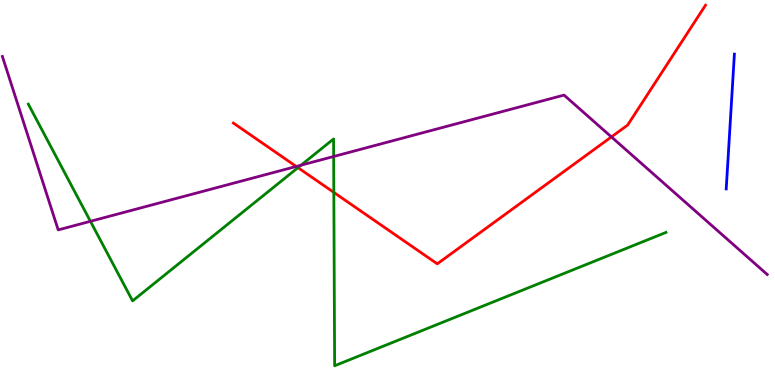[{'lines': ['blue', 'red'], 'intersections': []}, {'lines': ['green', 'red'], 'intersections': [{'x': 3.84, 'y': 5.65}, {'x': 4.31, 'y': 5.0}]}, {'lines': ['purple', 'red'], 'intersections': [{'x': 3.82, 'y': 5.68}, {'x': 7.89, 'y': 6.44}]}, {'lines': ['blue', 'green'], 'intersections': []}, {'lines': ['blue', 'purple'], 'intersections': []}, {'lines': ['green', 'purple'], 'intersections': [{'x': 1.17, 'y': 4.25}, {'x': 3.88, 'y': 5.71}, {'x': 4.31, 'y': 5.94}]}]